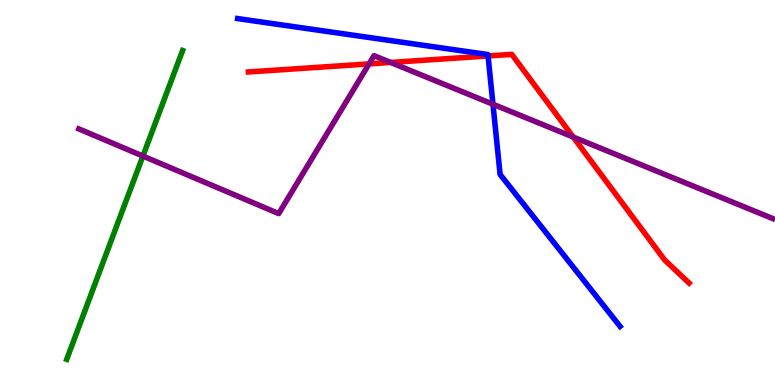[{'lines': ['blue', 'red'], 'intersections': [{'x': 6.3, 'y': 8.55}]}, {'lines': ['green', 'red'], 'intersections': []}, {'lines': ['purple', 'red'], 'intersections': [{'x': 4.76, 'y': 8.34}, {'x': 5.04, 'y': 8.38}, {'x': 7.4, 'y': 6.44}]}, {'lines': ['blue', 'green'], 'intersections': []}, {'lines': ['blue', 'purple'], 'intersections': [{'x': 6.36, 'y': 7.29}]}, {'lines': ['green', 'purple'], 'intersections': [{'x': 1.84, 'y': 5.95}]}]